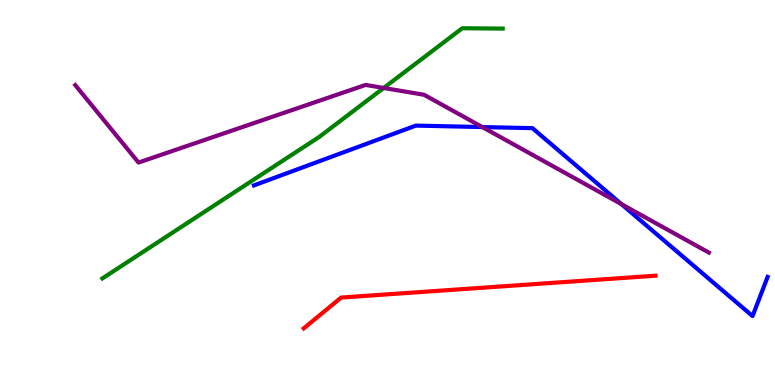[{'lines': ['blue', 'red'], 'intersections': []}, {'lines': ['green', 'red'], 'intersections': []}, {'lines': ['purple', 'red'], 'intersections': []}, {'lines': ['blue', 'green'], 'intersections': []}, {'lines': ['blue', 'purple'], 'intersections': [{'x': 6.22, 'y': 6.7}, {'x': 8.02, 'y': 4.7}]}, {'lines': ['green', 'purple'], 'intersections': [{'x': 4.95, 'y': 7.71}]}]